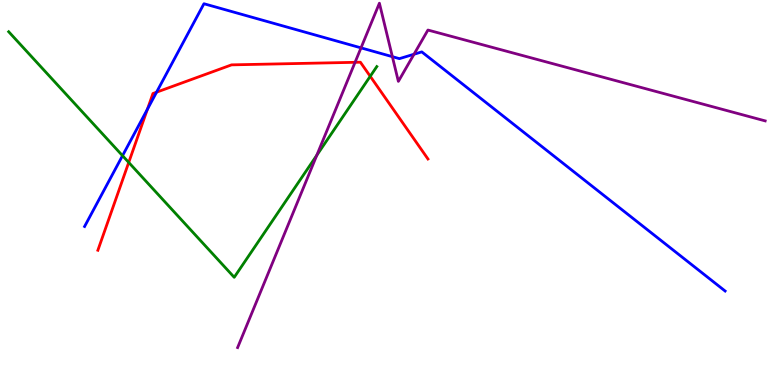[{'lines': ['blue', 'red'], 'intersections': [{'x': 1.9, 'y': 7.16}, {'x': 2.02, 'y': 7.61}]}, {'lines': ['green', 'red'], 'intersections': [{'x': 1.66, 'y': 5.78}, {'x': 4.78, 'y': 8.02}]}, {'lines': ['purple', 'red'], 'intersections': [{'x': 4.58, 'y': 8.38}]}, {'lines': ['blue', 'green'], 'intersections': [{'x': 1.58, 'y': 5.96}]}, {'lines': ['blue', 'purple'], 'intersections': [{'x': 4.66, 'y': 8.76}, {'x': 5.06, 'y': 8.53}, {'x': 5.34, 'y': 8.59}]}, {'lines': ['green', 'purple'], 'intersections': [{'x': 4.09, 'y': 5.97}]}]